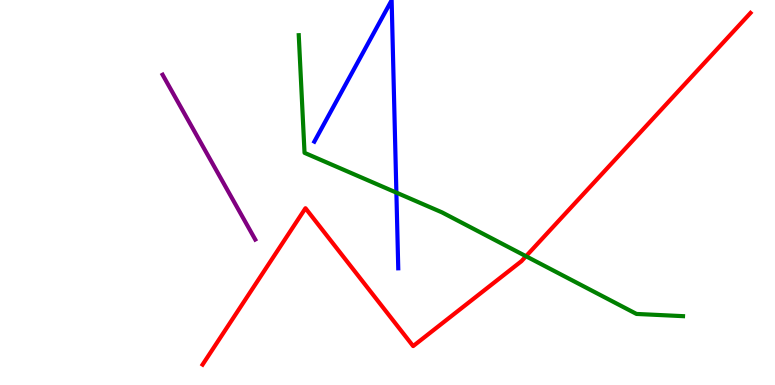[{'lines': ['blue', 'red'], 'intersections': []}, {'lines': ['green', 'red'], 'intersections': [{'x': 6.79, 'y': 3.34}]}, {'lines': ['purple', 'red'], 'intersections': []}, {'lines': ['blue', 'green'], 'intersections': [{'x': 5.11, 'y': 5.0}]}, {'lines': ['blue', 'purple'], 'intersections': []}, {'lines': ['green', 'purple'], 'intersections': []}]